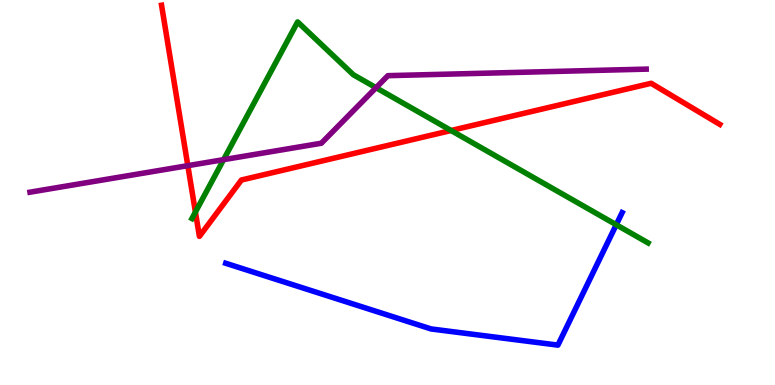[{'lines': ['blue', 'red'], 'intersections': []}, {'lines': ['green', 'red'], 'intersections': [{'x': 2.52, 'y': 4.49}, {'x': 5.82, 'y': 6.61}]}, {'lines': ['purple', 'red'], 'intersections': [{'x': 2.42, 'y': 5.7}]}, {'lines': ['blue', 'green'], 'intersections': [{'x': 7.95, 'y': 4.16}]}, {'lines': ['blue', 'purple'], 'intersections': []}, {'lines': ['green', 'purple'], 'intersections': [{'x': 2.88, 'y': 5.85}, {'x': 4.85, 'y': 7.72}]}]